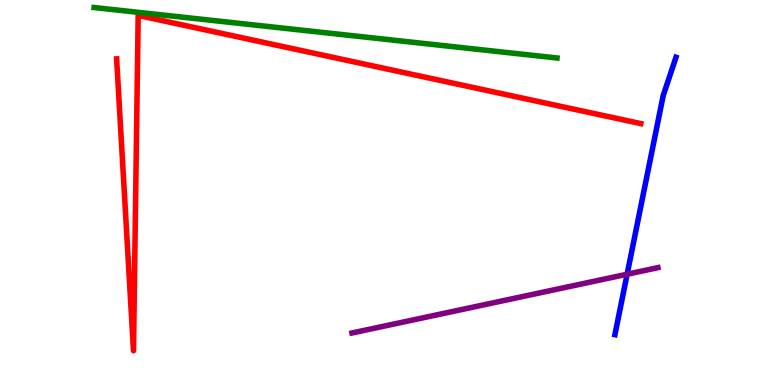[{'lines': ['blue', 'red'], 'intersections': []}, {'lines': ['green', 'red'], 'intersections': []}, {'lines': ['purple', 'red'], 'intersections': []}, {'lines': ['blue', 'green'], 'intersections': []}, {'lines': ['blue', 'purple'], 'intersections': [{'x': 8.09, 'y': 2.88}]}, {'lines': ['green', 'purple'], 'intersections': []}]